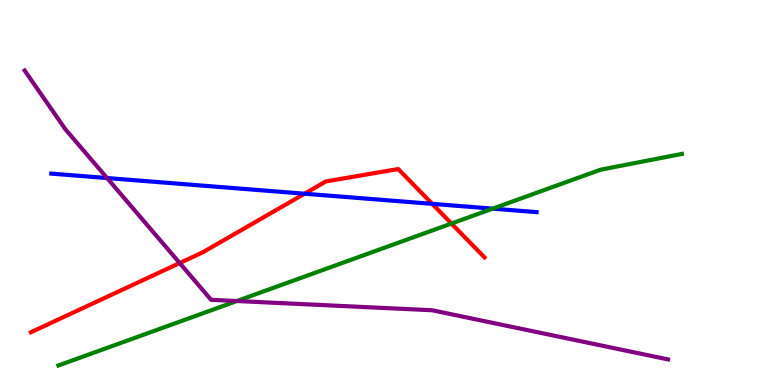[{'lines': ['blue', 'red'], 'intersections': [{'x': 3.93, 'y': 4.97}, {'x': 5.58, 'y': 4.71}]}, {'lines': ['green', 'red'], 'intersections': [{'x': 5.83, 'y': 4.19}]}, {'lines': ['purple', 'red'], 'intersections': [{'x': 2.32, 'y': 3.17}]}, {'lines': ['blue', 'green'], 'intersections': [{'x': 6.36, 'y': 4.58}]}, {'lines': ['blue', 'purple'], 'intersections': [{'x': 1.38, 'y': 5.38}]}, {'lines': ['green', 'purple'], 'intersections': [{'x': 3.06, 'y': 2.18}]}]